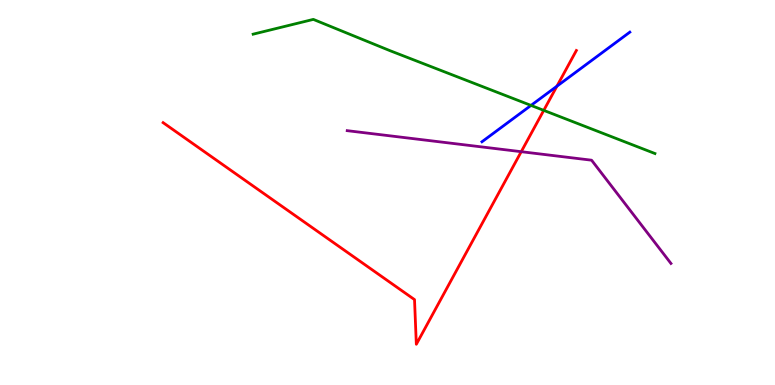[{'lines': ['blue', 'red'], 'intersections': [{'x': 7.19, 'y': 7.76}]}, {'lines': ['green', 'red'], 'intersections': [{'x': 7.02, 'y': 7.13}]}, {'lines': ['purple', 'red'], 'intersections': [{'x': 6.73, 'y': 6.06}]}, {'lines': ['blue', 'green'], 'intersections': [{'x': 6.85, 'y': 7.26}]}, {'lines': ['blue', 'purple'], 'intersections': []}, {'lines': ['green', 'purple'], 'intersections': []}]